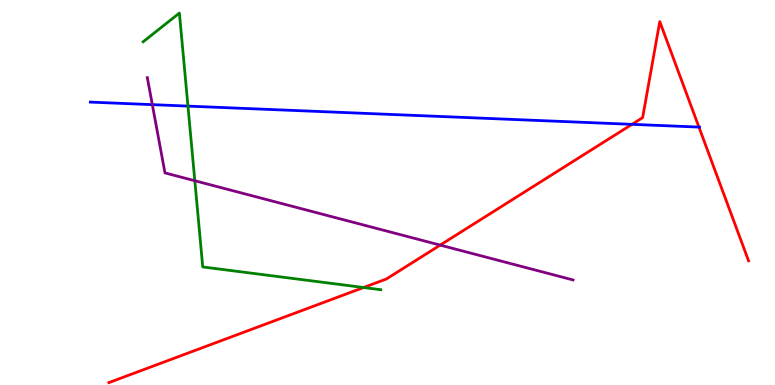[{'lines': ['blue', 'red'], 'intersections': [{'x': 8.15, 'y': 6.77}, {'x': 9.02, 'y': 6.7}]}, {'lines': ['green', 'red'], 'intersections': [{'x': 4.69, 'y': 2.53}]}, {'lines': ['purple', 'red'], 'intersections': [{'x': 5.68, 'y': 3.63}]}, {'lines': ['blue', 'green'], 'intersections': [{'x': 2.43, 'y': 7.24}]}, {'lines': ['blue', 'purple'], 'intersections': [{'x': 1.97, 'y': 7.28}]}, {'lines': ['green', 'purple'], 'intersections': [{'x': 2.51, 'y': 5.31}]}]